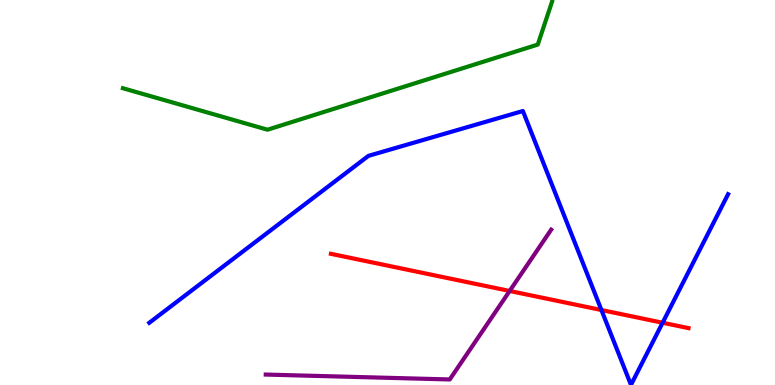[{'lines': ['blue', 'red'], 'intersections': [{'x': 7.76, 'y': 1.95}, {'x': 8.55, 'y': 1.62}]}, {'lines': ['green', 'red'], 'intersections': []}, {'lines': ['purple', 'red'], 'intersections': [{'x': 6.58, 'y': 2.44}]}, {'lines': ['blue', 'green'], 'intersections': []}, {'lines': ['blue', 'purple'], 'intersections': []}, {'lines': ['green', 'purple'], 'intersections': []}]